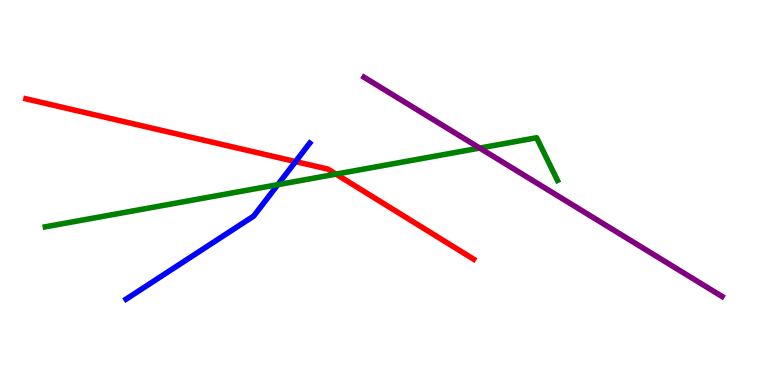[{'lines': ['blue', 'red'], 'intersections': [{'x': 3.81, 'y': 5.8}]}, {'lines': ['green', 'red'], 'intersections': [{'x': 4.34, 'y': 5.48}]}, {'lines': ['purple', 'red'], 'intersections': []}, {'lines': ['blue', 'green'], 'intersections': [{'x': 3.58, 'y': 5.2}]}, {'lines': ['blue', 'purple'], 'intersections': []}, {'lines': ['green', 'purple'], 'intersections': [{'x': 6.19, 'y': 6.15}]}]